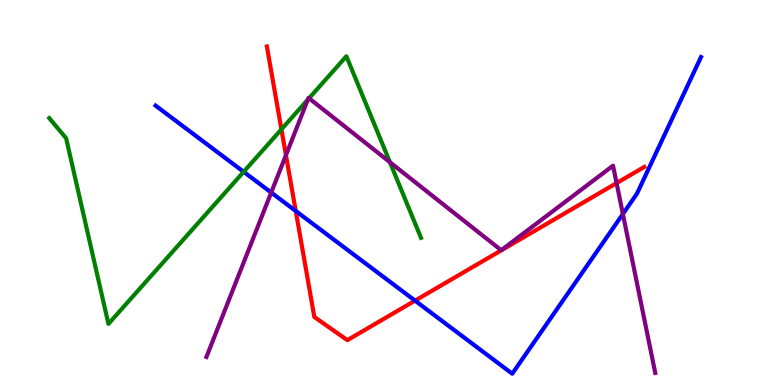[{'lines': ['blue', 'red'], 'intersections': [{'x': 3.82, 'y': 4.52}, {'x': 5.36, 'y': 2.19}]}, {'lines': ['green', 'red'], 'intersections': [{'x': 3.63, 'y': 6.64}]}, {'lines': ['purple', 'red'], 'intersections': [{'x': 3.69, 'y': 5.97}, {'x': 7.96, 'y': 5.24}]}, {'lines': ['blue', 'green'], 'intersections': [{'x': 3.14, 'y': 5.54}]}, {'lines': ['blue', 'purple'], 'intersections': [{'x': 3.5, 'y': 5.0}, {'x': 8.04, 'y': 4.44}]}, {'lines': ['green', 'purple'], 'intersections': [{'x': 3.97, 'y': 7.41}, {'x': 3.99, 'y': 7.45}, {'x': 5.03, 'y': 5.79}]}]